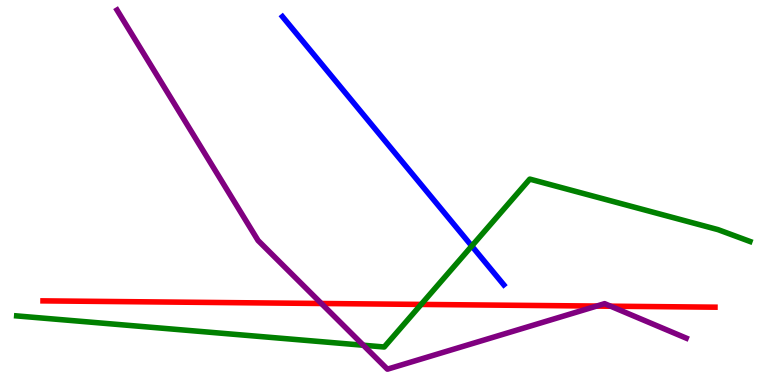[{'lines': ['blue', 'red'], 'intersections': []}, {'lines': ['green', 'red'], 'intersections': [{'x': 5.43, 'y': 2.09}]}, {'lines': ['purple', 'red'], 'intersections': [{'x': 4.15, 'y': 2.12}, {'x': 7.7, 'y': 2.05}, {'x': 7.88, 'y': 2.05}]}, {'lines': ['blue', 'green'], 'intersections': [{'x': 6.09, 'y': 3.61}]}, {'lines': ['blue', 'purple'], 'intersections': []}, {'lines': ['green', 'purple'], 'intersections': [{'x': 4.69, 'y': 1.03}]}]